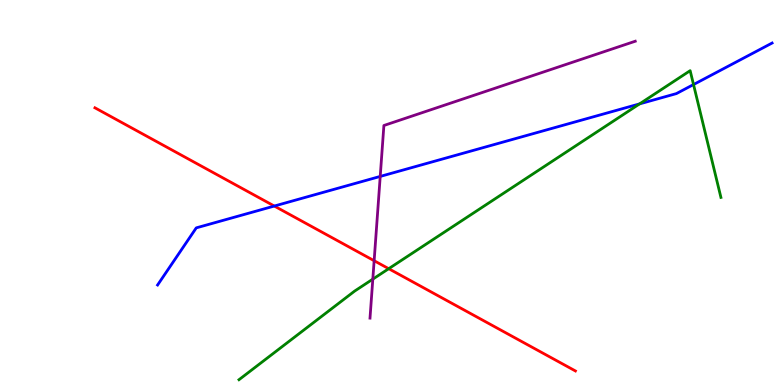[{'lines': ['blue', 'red'], 'intersections': [{'x': 3.54, 'y': 4.65}]}, {'lines': ['green', 'red'], 'intersections': [{'x': 5.02, 'y': 3.02}]}, {'lines': ['purple', 'red'], 'intersections': [{'x': 4.83, 'y': 3.23}]}, {'lines': ['blue', 'green'], 'intersections': [{'x': 8.25, 'y': 7.3}, {'x': 8.95, 'y': 7.8}]}, {'lines': ['blue', 'purple'], 'intersections': [{'x': 4.91, 'y': 5.42}]}, {'lines': ['green', 'purple'], 'intersections': [{'x': 4.81, 'y': 2.75}]}]